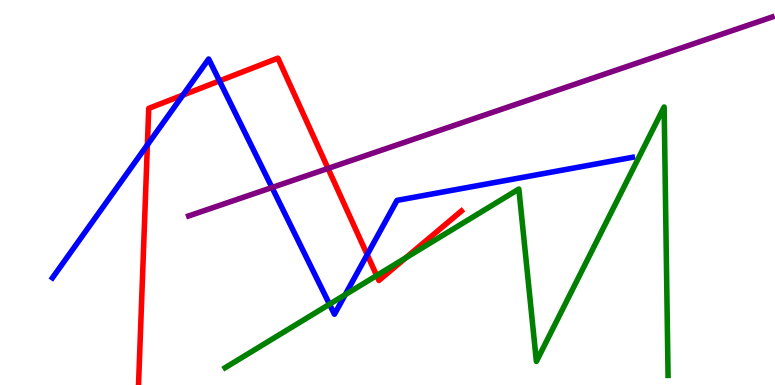[{'lines': ['blue', 'red'], 'intersections': [{'x': 1.9, 'y': 6.24}, {'x': 2.36, 'y': 7.53}, {'x': 2.83, 'y': 7.9}, {'x': 4.74, 'y': 3.38}]}, {'lines': ['green', 'red'], 'intersections': [{'x': 4.86, 'y': 2.84}, {'x': 5.23, 'y': 3.3}]}, {'lines': ['purple', 'red'], 'intersections': [{'x': 4.23, 'y': 5.63}]}, {'lines': ['blue', 'green'], 'intersections': [{'x': 4.25, 'y': 2.1}, {'x': 4.45, 'y': 2.35}]}, {'lines': ['blue', 'purple'], 'intersections': [{'x': 3.51, 'y': 5.13}]}, {'lines': ['green', 'purple'], 'intersections': []}]